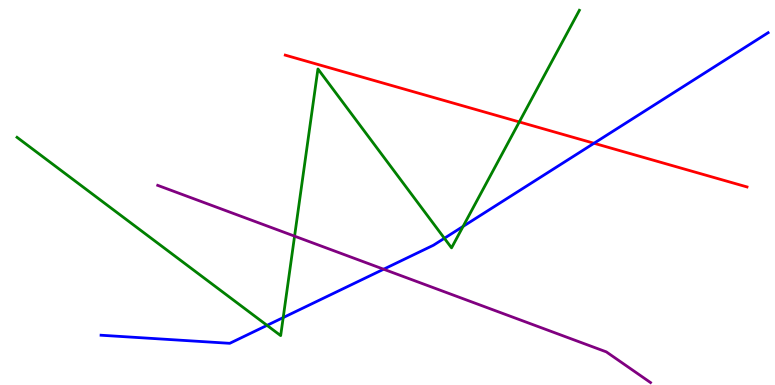[{'lines': ['blue', 'red'], 'intersections': [{'x': 7.66, 'y': 6.28}]}, {'lines': ['green', 'red'], 'intersections': [{'x': 6.7, 'y': 6.83}]}, {'lines': ['purple', 'red'], 'intersections': []}, {'lines': ['blue', 'green'], 'intersections': [{'x': 3.45, 'y': 1.55}, {'x': 3.65, 'y': 1.75}, {'x': 5.73, 'y': 3.81}, {'x': 5.98, 'y': 4.12}]}, {'lines': ['blue', 'purple'], 'intersections': [{'x': 4.95, 'y': 3.01}]}, {'lines': ['green', 'purple'], 'intersections': [{'x': 3.8, 'y': 3.87}]}]